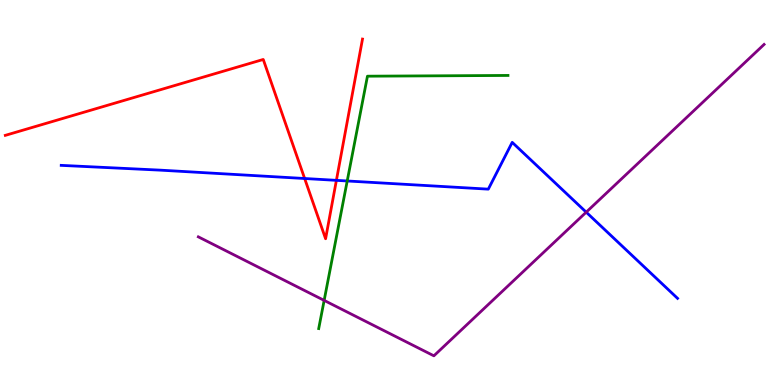[{'lines': ['blue', 'red'], 'intersections': [{'x': 3.93, 'y': 5.36}, {'x': 4.34, 'y': 5.32}]}, {'lines': ['green', 'red'], 'intersections': []}, {'lines': ['purple', 'red'], 'intersections': []}, {'lines': ['blue', 'green'], 'intersections': [{'x': 4.48, 'y': 5.3}]}, {'lines': ['blue', 'purple'], 'intersections': [{'x': 7.56, 'y': 4.49}]}, {'lines': ['green', 'purple'], 'intersections': [{'x': 4.18, 'y': 2.2}]}]